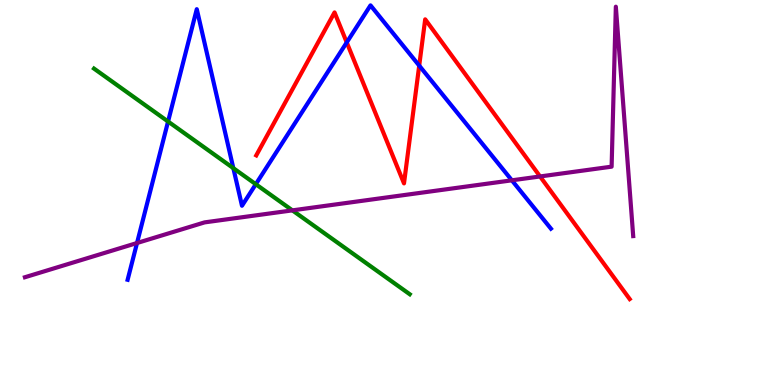[{'lines': ['blue', 'red'], 'intersections': [{'x': 4.47, 'y': 8.9}, {'x': 5.41, 'y': 8.3}]}, {'lines': ['green', 'red'], 'intersections': []}, {'lines': ['purple', 'red'], 'intersections': [{'x': 6.97, 'y': 5.42}]}, {'lines': ['blue', 'green'], 'intersections': [{'x': 2.17, 'y': 6.84}, {'x': 3.01, 'y': 5.63}, {'x': 3.3, 'y': 5.22}]}, {'lines': ['blue', 'purple'], 'intersections': [{'x': 1.77, 'y': 3.69}, {'x': 6.6, 'y': 5.32}]}, {'lines': ['green', 'purple'], 'intersections': [{'x': 3.77, 'y': 4.54}]}]